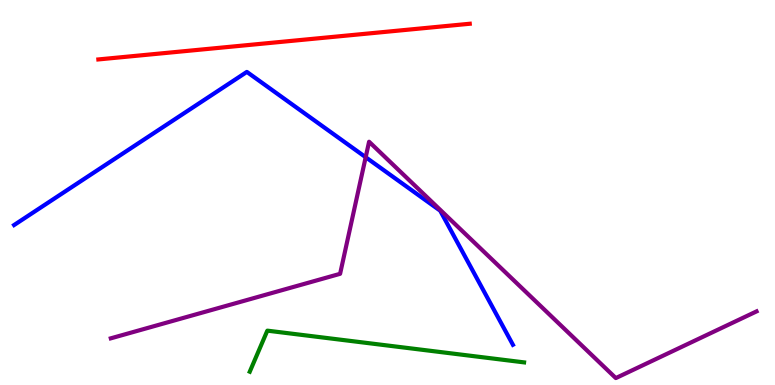[{'lines': ['blue', 'red'], 'intersections': []}, {'lines': ['green', 'red'], 'intersections': []}, {'lines': ['purple', 'red'], 'intersections': []}, {'lines': ['blue', 'green'], 'intersections': []}, {'lines': ['blue', 'purple'], 'intersections': [{'x': 4.72, 'y': 5.92}]}, {'lines': ['green', 'purple'], 'intersections': []}]